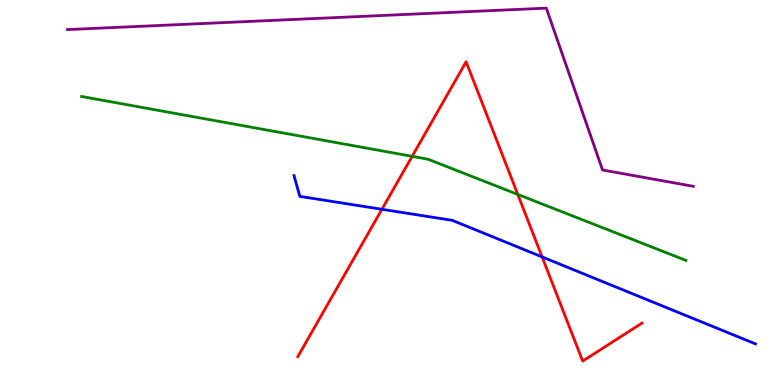[{'lines': ['blue', 'red'], 'intersections': [{'x': 4.93, 'y': 4.56}, {'x': 7.0, 'y': 3.33}]}, {'lines': ['green', 'red'], 'intersections': [{'x': 5.32, 'y': 5.94}, {'x': 6.68, 'y': 4.95}]}, {'lines': ['purple', 'red'], 'intersections': []}, {'lines': ['blue', 'green'], 'intersections': []}, {'lines': ['blue', 'purple'], 'intersections': []}, {'lines': ['green', 'purple'], 'intersections': []}]